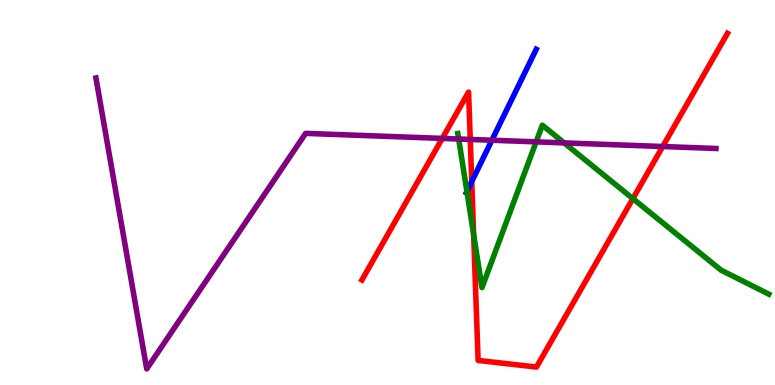[{'lines': ['blue', 'red'], 'intersections': [{'x': 6.09, 'y': 5.29}]}, {'lines': ['green', 'red'], 'intersections': [{'x': 6.11, 'y': 3.91}, {'x': 8.17, 'y': 4.84}]}, {'lines': ['purple', 'red'], 'intersections': [{'x': 5.71, 'y': 6.41}, {'x': 6.07, 'y': 6.38}, {'x': 8.55, 'y': 6.19}]}, {'lines': ['blue', 'green'], 'intersections': [{'x': 6.02, 'y': 5.03}]}, {'lines': ['blue', 'purple'], 'intersections': [{'x': 6.35, 'y': 6.36}]}, {'lines': ['green', 'purple'], 'intersections': [{'x': 5.92, 'y': 6.39}, {'x': 6.92, 'y': 6.32}, {'x': 7.28, 'y': 6.29}]}]